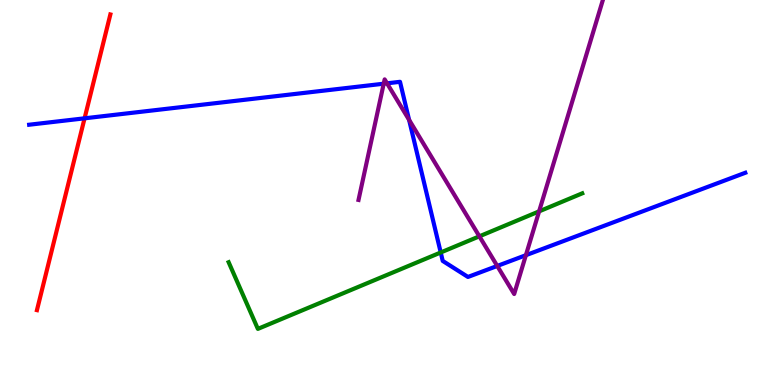[{'lines': ['blue', 'red'], 'intersections': [{'x': 1.09, 'y': 6.93}]}, {'lines': ['green', 'red'], 'intersections': []}, {'lines': ['purple', 'red'], 'intersections': []}, {'lines': ['blue', 'green'], 'intersections': [{'x': 5.69, 'y': 3.44}]}, {'lines': ['blue', 'purple'], 'intersections': [{'x': 4.95, 'y': 7.83}, {'x': 4.99, 'y': 7.84}, {'x': 5.28, 'y': 6.89}, {'x': 6.42, 'y': 3.09}, {'x': 6.79, 'y': 3.37}]}, {'lines': ['green', 'purple'], 'intersections': [{'x': 6.19, 'y': 3.86}, {'x': 6.96, 'y': 4.51}]}]